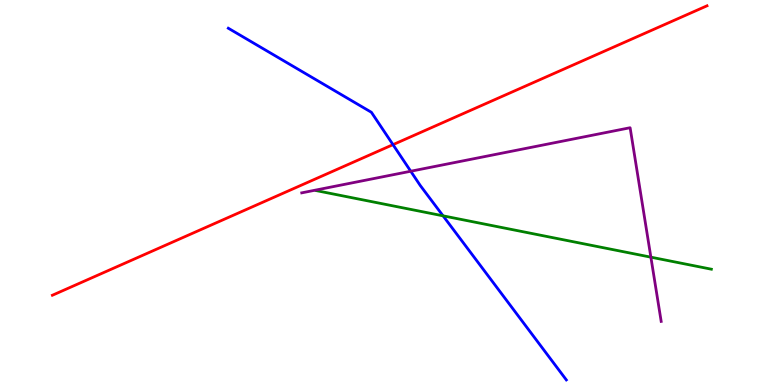[{'lines': ['blue', 'red'], 'intersections': [{'x': 5.07, 'y': 6.24}]}, {'lines': ['green', 'red'], 'intersections': []}, {'lines': ['purple', 'red'], 'intersections': []}, {'lines': ['blue', 'green'], 'intersections': [{'x': 5.72, 'y': 4.39}]}, {'lines': ['blue', 'purple'], 'intersections': [{'x': 5.3, 'y': 5.55}]}, {'lines': ['green', 'purple'], 'intersections': [{'x': 8.4, 'y': 3.32}]}]